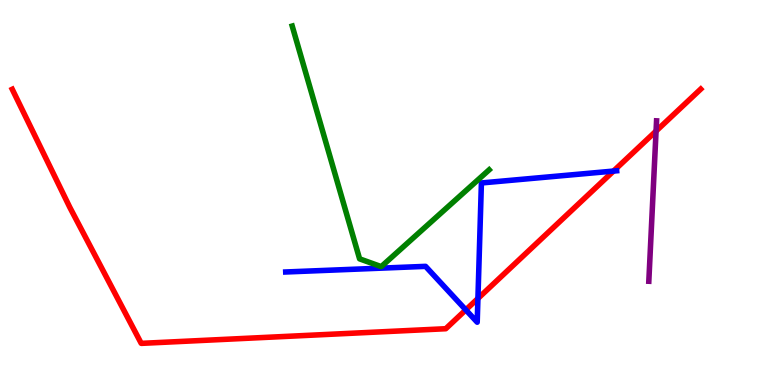[{'lines': ['blue', 'red'], 'intersections': [{'x': 6.01, 'y': 1.95}, {'x': 6.17, 'y': 2.25}, {'x': 7.92, 'y': 5.56}]}, {'lines': ['green', 'red'], 'intersections': []}, {'lines': ['purple', 'red'], 'intersections': [{'x': 8.47, 'y': 6.6}]}, {'lines': ['blue', 'green'], 'intersections': []}, {'lines': ['blue', 'purple'], 'intersections': []}, {'lines': ['green', 'purple'], 'intersections': []}]